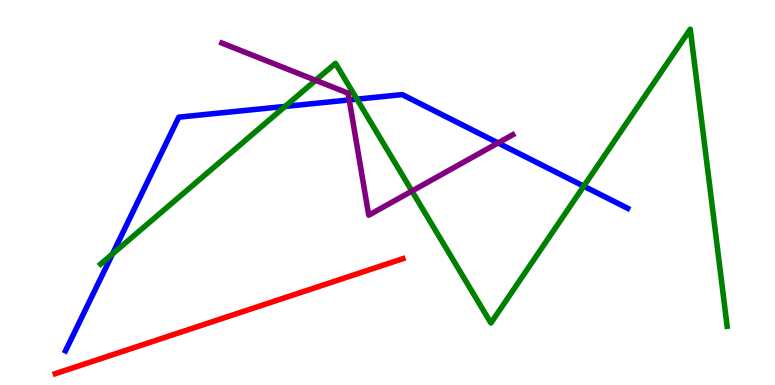[{'lines': ['blue', 'red'], 'intersections': []}, {'lines': ['green', 'red'], 'intersections': []}, {'lines': ['purple', 'red'], 'intersections': []}, {'lines': ['blue', 'green'], 'intersections': [{'x': 1.45, 'y': 3.4}, {'x': 3.68, 'y': 7.24}, {'x': 4.61, 'y': 7.42}, {'x': 7.53, 'y': 5.16}]}, {'lines': ['blue', 'purple'], 'intersections': [{'x': 4.51, 'y': 7.4}, {'x': 6.43, 'y': 6.29}]}, {'lines': ['green', 'purple'], 'intersections': [{'x': 4.07, 'y': 7.91}, {'x': 5.32, 'y': 5.04}]}]